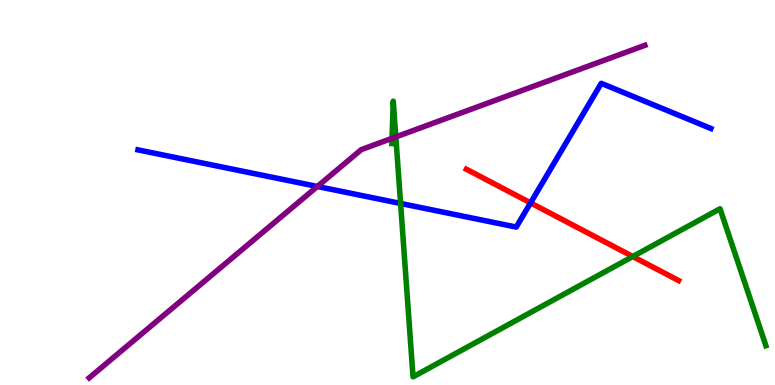[{'lines': ['blue', 'red'], 'intersections': [{'x': 6.85, 'y': 4.73}]}, {'lines': ['green', 'red'], 'intersections': [{'x': 8.17, 'y': 3.34}]}, {'lines': ['purple', 'red'], 'intersections': []}, {'lines': ['blue', 'green'], 'intersections': [{'x': 5.17, 'y': 4.72}]}, {'lines': ['blue', 'purple'], 'intersections': [{'x': 4.09, 'y': 5.16}]}, {'lines': ['green', 'purple'], 'intersections': [{'x': 5.06, 'y': 6.41}, {'x': 5.11, 'y': 6.44}]}]